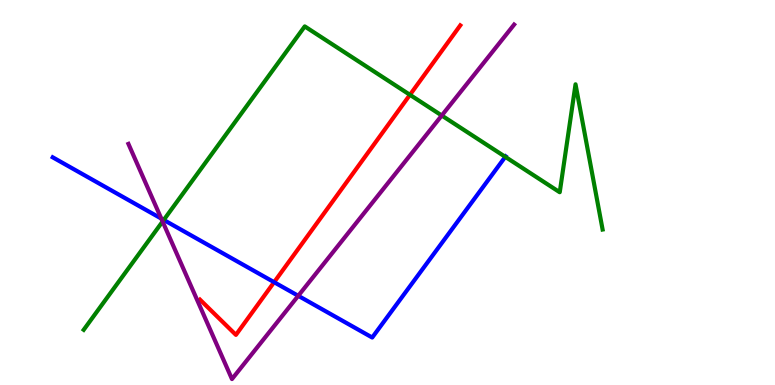[{'lines': ['blue', 'red'], 'intersections': [{'x': 3.54, 'y': 2.67}]}, {'lines': ['green', 'red'], 'intersections': [{'x': 5.29, 'y': 7.54}]}, {'lines': ['purple', 'red'], 'intersections': []}, {'lines': ['blue', 'green'], 'intersections': [{'x': 2.11, 'y': 4.29}, {'x': 6.52, 'y': 5.93}]}, {'lines': ['blue', 'purple'], 'intersections': [{'x': 2.08, 'y': 4.32}, {'x': 3.85, 'y': 2.32}]}, {'lines': ['green', 'purple'], 'intersections': [{'x': 2.1, 'y': 4.25}, {'x': 5.7, 'y': 7.0}]}]